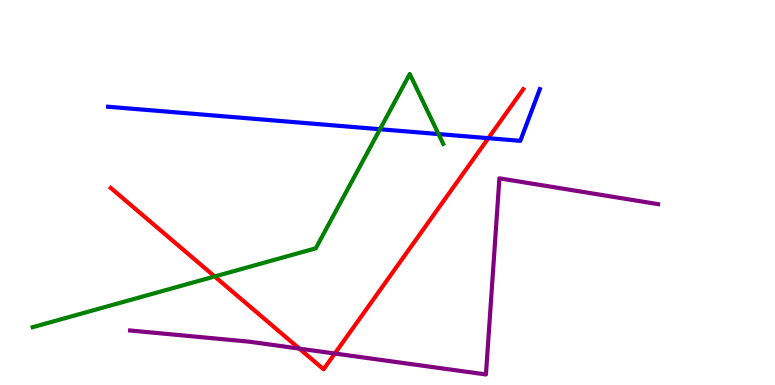[{'lines': ['blue', 'red'], 'intersections': [{'x': 6.3, 'y': 6.41}]}, {'lines': ['green', 'red'], 'intersections': [{'x': 2.77, 'y': 2.82}]}, {'lines': ['purple', 'red'], 'intersections': [{'x': 3.86, 'y': 0.945}, {'x': 4.32, 'y': 0.817}]}, {'lines': ['blue', 'green'], 'intersections': [{'x': 4.9, 'y': 6.64}, {'x': 5.66, 'y': 6.52}]}, {'lines': ['blue', 'purple'], 'intersections': []}, {'lines': ['green', 'purple'], 'intersections': []}]